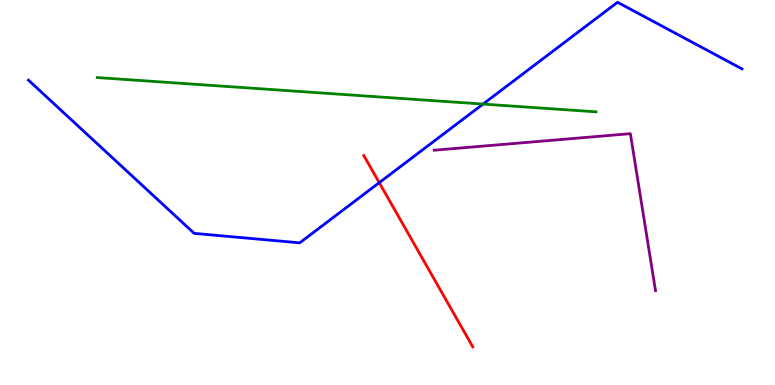[{'lines': ['blue', 'red'], 'intersections': [{'x': 4.89, 'y': 5.26}]}, {'lines': ['green', 'red'], 'intersections': []}, {'lines': ['purple', 'red'], 'intersections': []}, {'lines': ['blue', 'green'], 'intersections': [{'x': 6.23, 'y': 7.3}]}, {'lines': ['blue', 'purple'], 'intersections': []}, {'lines': ['green', 'purple'], 'intersections': []}]